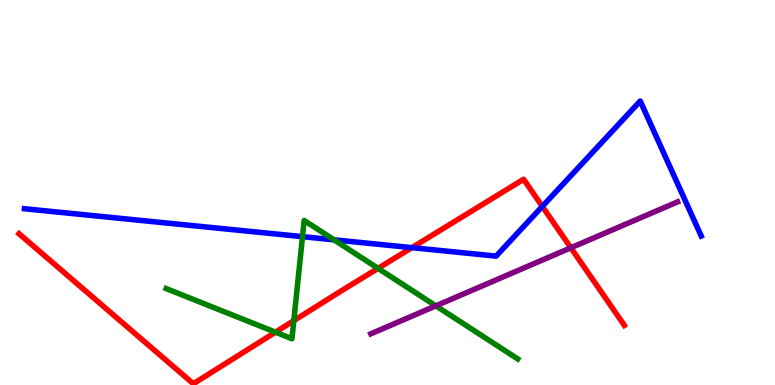[{'lines': ['blue', 'red'], 'intersections': [{'x': 5.31, 'y': 3.57}, {'x': 7.0, 'y': 4.64}]}, {'lines': ['green', 'red'], 'intersections': [{'x': 3.55, 'y': 1.37}, {'x': 3.79, 'y': 1.67}, {'x': 4.88, 'y': 3.03}]}, {'lines': ['purple', 'red'], 'intersections': [{'x': 7.37, 'y': 3.56}]}, {'lines': ['blue', 'green'], 'intersections': [{'x': 3.9, 'y': 3.85}, {'x': 4.31, 'y': 3.77}]}, {'lines': ['blue', 'purple'], 'intersections': []}, {'lines': ['green', 'purple'], 'intersections': [{'x': 5.62, 'y': 2.06}]}]